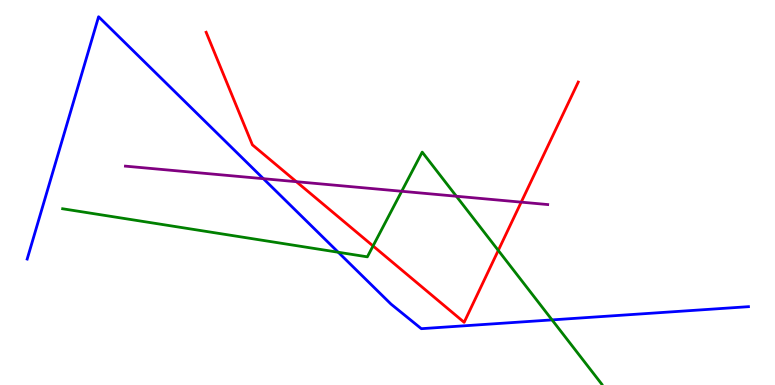[{'lines': ['blue', 'red'], 'intersections': []}, {'lines': ['green', 'red'], 'intersections': [{'x': 4.81, 'y': 3.61}, {'x': 6.43, 'y': 3.5}]}, {'lines': ['purple', 'red'], 'intersections': [{'x': 3.82, 'y': 5.28}, {'x': 6.73, 'y': 4.75}]}, {'lines': ['blue', 'green'], 'intersections': [{'x': 4.36, 'y': 3.45}, {'x': 7.12, 'y': 1.69}]}, {'lines': ['blue', 'purple'], 'intersections': [{'x': 3.4, 'y': 5.36}]}, {'lines': ['green', 'purple'], 'intersections': [{'x': 5.18, 'y': 5.03}, {'x': 5.89, 'y': 4.9}]}]